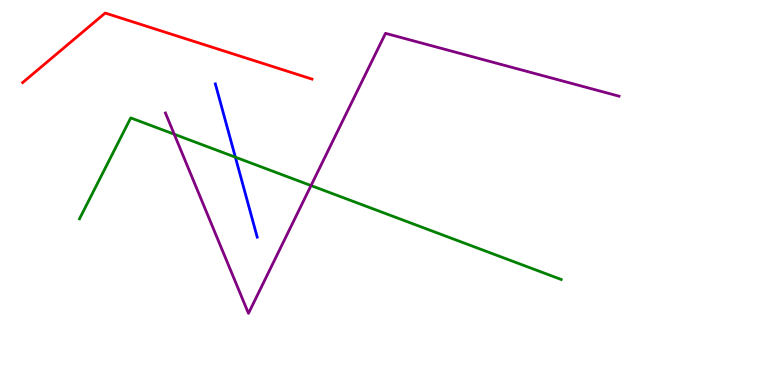[{'lines': ['blue', 'red'], 'intersections': []}, {'lines': ['green', 'red'], 'intersections': []}, {'lines': ['purple', 'red'], 'intersections': []}, {'lines': ['blue', 'green'], 'intersections': [{'x': 3.04, 'y': 5.92}]}, {'lines': ['blue', 'purple'], 'intersections': []}, {'lines': ['green', 'purple'], 'intersections': [{'x': 2.25, 'y': 6.51}, {'x': 4.01, 'y': 5.18}]}]